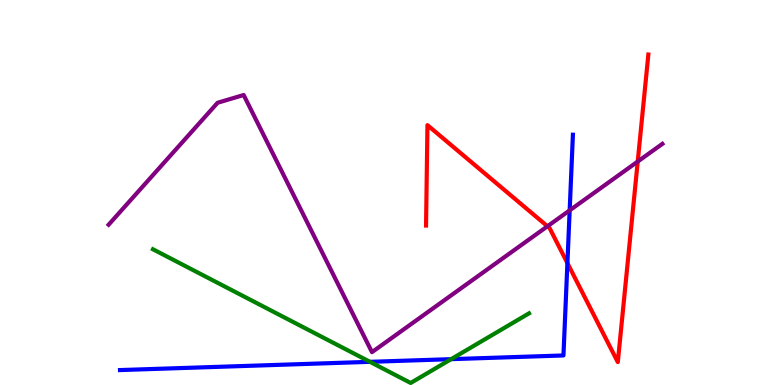[{'lines': ['blue', 'red'], 'intersections': [{'x': 7.32, 'y': 3.17}]}, {'lines': ['green', 'red'], 'intersections': []}, {'lines': ['purple', 'red'], 'intersections': [{'x': 7.06, 'y': 4.12}, {'x': 8.23, 'y': 5.8}]}, {'lines': ['blue', 'green'], 'intersections': [{'x': 4.77, 'y': 0.602}, {'x': 5.82, 'y': 0.671}]}, {'lines': ['blue', 'purple'], 'intersections': [{'x': 7.35, 'y': 4.54}]}, {'lines': ['green', 'purple'], 'intersections': []}]